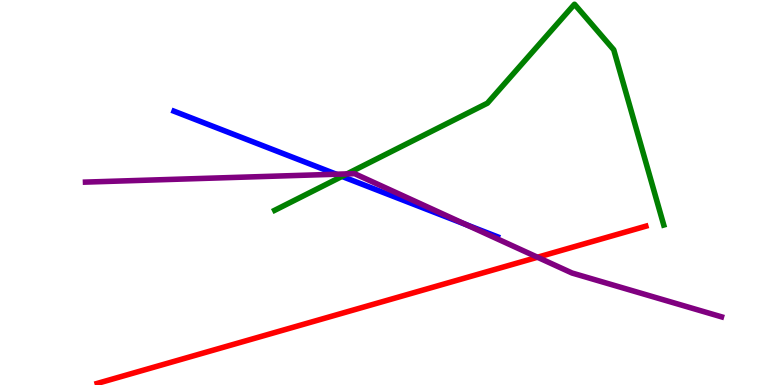[{'lines': ['blue', 'red'], 'intersections': []}, {'lines': ['green', 'red'], 'intersections': []}, {'lines': ['purple', 'red'], 'intersections': [{'x': 6.94, 'y': 3.32}]}, {'lines': ['blue', 'green'], 'intersections': [{'x': 4.41, 'y': 5.42}]}, {'lines': ['blue', 'purple'], 'intersections': [{'x': 4.34, 'y': 5.47}, {'x': 6.01, 'y': 4.17}]}, {'lines': ['green', 'purple'], 'intersections': [{'x': 4.48, 'y': 5.48}]}]